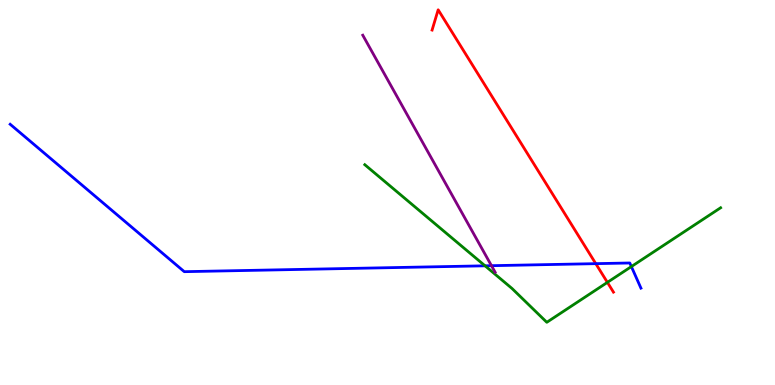[{'lines': ['blue', 'red'], 'intersections': [{'x': 7.69, 'y': 3.15}]}, {'lines': ['green', 'red'], 'intersections': [{'x': 7.84, 'y': 2.67}]}, {'lines': ['purple', 'red'], 'intersections': []}, {'lines': ['blue', 'green'], 'intersections': [{'x': 6.26, 'y': 3.1}, {'x': 8.15, 'y': 3.08}]}, {'lines': ['blue', 'purple'], 'intersections': [{'x': 6.34, 'y': 3.1}]}, {'lines': ['green', 'purple'], 'intersections': []}]